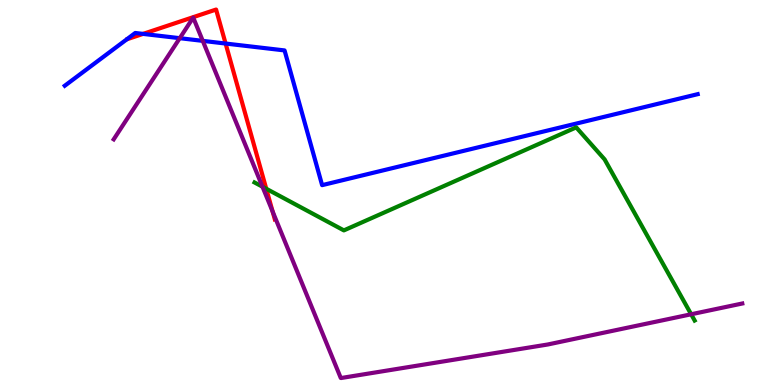[{'lines': ['blue', 'red'], 'intersections': [{'x': 1.85, 'y': 9.12}, {'x': 2.91, 'y': 8.87}]}, {'lines': ['green', 'red'], 'intersections': [{'x': 3.44, 'y': 5.1}]}, {'lines': ['purple', 'red'], 'intersections': [{'x': 3.52, 'y': 4.51}]}, {'lines': ['blue', 'green'], 'intersections': []}, {'lines': ['blue', 'purple'], 'intersections': [{'x': 2.32, 'y': 9.01}, {'x': 2.62, 'y': 8.94}]}, {'lines': ['green', 'purple'], 'intersections': [{'x': 3.39, 'y': 5.15}, {'x': 8.92, 'y': 1.84}]}]